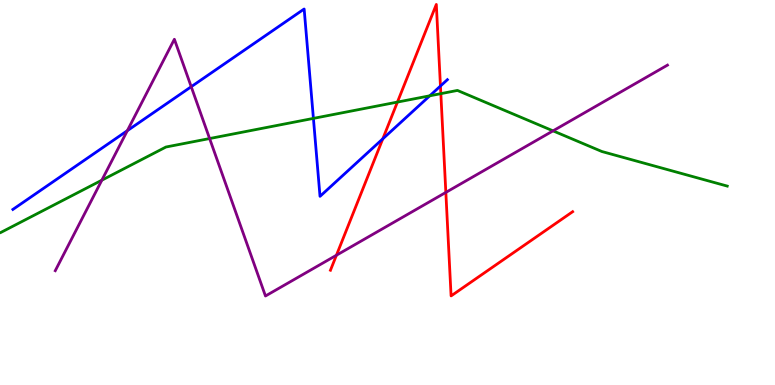[{'lines': ['blue', 'red'], 'intersections': [{'x': 4.94, 'y': 6.39}, {'x': 5.68, 'y': 7.77}]}, {'lines': ['green', 'red'], 'intersections': [{'x': 5.13, 'y': 7.35}, {'x': 5.69, 'y': 7.57}]}, {'lines': ['purple', 'red'], 'intersections': [{'x': 4.34, 'y': 3.37}, {'x': 5.75, 'y': 5.0}]}, {'lines': ['blue', 'green'], 'intersections': [{'x': 4.04, 'y': 6.92}, {'x': 5.55, 'y': 7.51}]}, {'lines': ['blue', 'purple'], 'intersections': [{'x': 1.64, 'y': 6.61}, {'x': 2.47, 'y': 7.75}]}, {'lines': ['green', 'purple'], 'intersections': [{'x': 1.31, 'y': 5.32}, {'x': 2.7, 'y': 6.4}, {'x': 7.14, 'y': 6.6}]}]